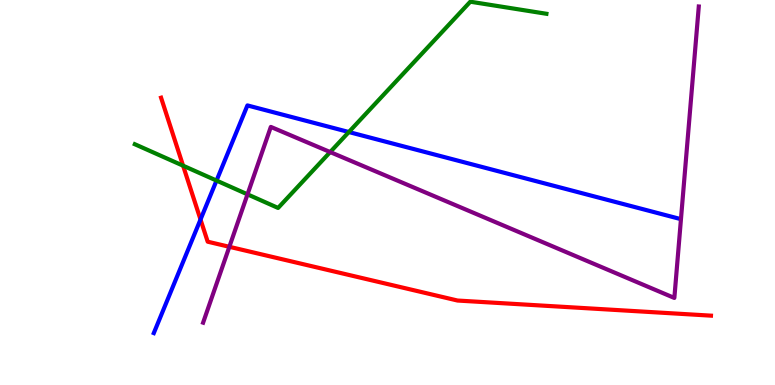[{'lines': ['blue', 'red'], 'intersections': [{'x': 2.59, 'y': 4.3}]}, {'lines': ['green', 'red'], 'intersections': [{'x': 2.36, 'y': 5.7}]}, {'lines': ['purple', 'red'], 'intersections': [{'x': 2.96, 'y': 3.59}]}, {'lines': ['blue', 'green'], 'intersections': [{'x': 2.79, 'y': 5.31}, {'x': 4.5, 'y': 6.57}]}, {'lines': ['blue', 'purple'], 'intersections': []}, {'lines': ['green', 'purple'], 'intersections': [{'x': 3.19, 'y': 4.95}, {'x': 4.26, 'y': 6.05}]}]